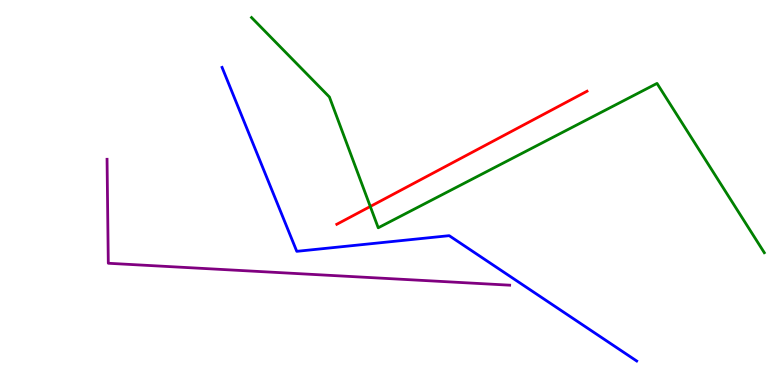[{'lines': ['blue', 'red'], 'intersections': []}, {'lines': ['green', 'red'], 'intersections': [{'x': 4.78, 'y': 4.64}]}, {'lines': ['purple', 'red'], 'intersections': []}, {'lines': ['blue', 'green'], 'intersections': []}, {'lines': ['blue', 'purple'], 'intersections': []}, {'lines': ['green', 'purple'], 'intersections': []}]